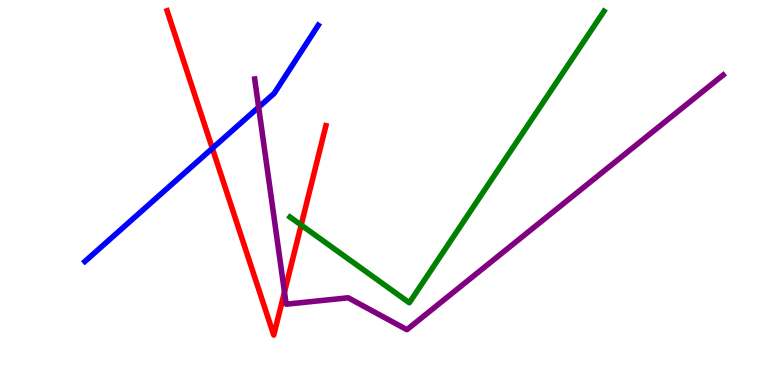[{'lines': ['blue', 'red'], 'intersections': [{'x': 2.74, 'y': 6.15}]}, {'lines': ['green', 'red'], 'intersections': [{'x': 3.89, 'y': 4.15}]}, {'lines': ['purple', 'red'], 'intersections': [{'x': 3.67, 'y': 2.41}]}, {'lines': ['blue', 'green'], 'intersections': []}, {'lines': ['blue', 'purple'], 'intersections': [{'x': 3.34, 'y': 7.22}]}, {'lines': ['green', 'purple'], 'intersections': []}]